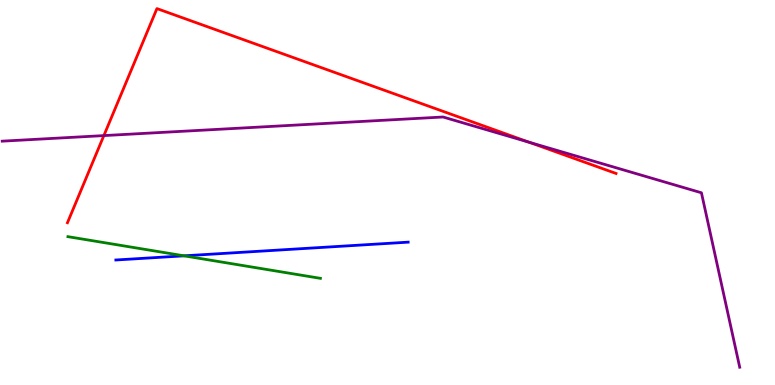[{'lines': ['blue', 'red'], 'intersections': []}, {'lines': ['green', 'red'], 'intersections': []}, {'lines': ['purple', 'red'], 'intersections': [{'x': 1.34, 'y': 6.48}, {'x': 6.83, 'y': 6.31}]}, {'lines': ['blue', 'green'], 'intersections': [{'x': 2.38, 'y': 3.36}]}, {'lines': ['blue', 'purple'], 'intersections': []}, {'lines': ['green', 'purple'], 'intersections': []}]